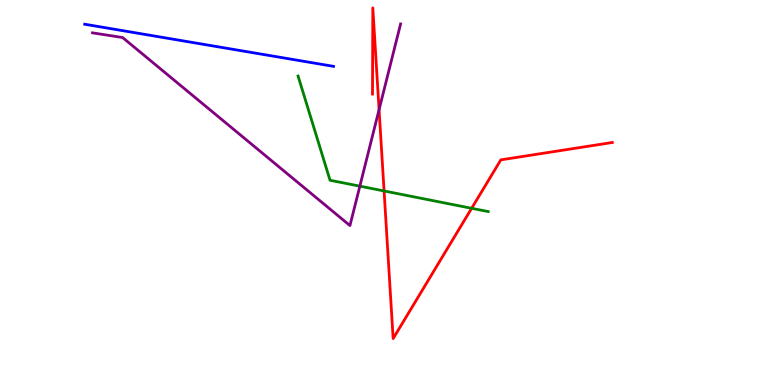[{'lines': ['blue', 'red'], 'intersections': []}, {'lines': ['green', 'red'], 'intersections': [{'x': 4.96, 'y': 5.04}, {'x': 6.09, 'y': 4.59}]}, {'lines': ['purple', 'red'], 'intersections': [{'x': 4.89, 'y': 7.15}]}, {'lines': ['blue', 'green'], 'intersections': []}, {'lines': ['blue', 'purple'], 'intersections': []}, {'lines': ['green', 'purple'], 'intersections': [{'x': 4.64, 'y': 5.16}]}]